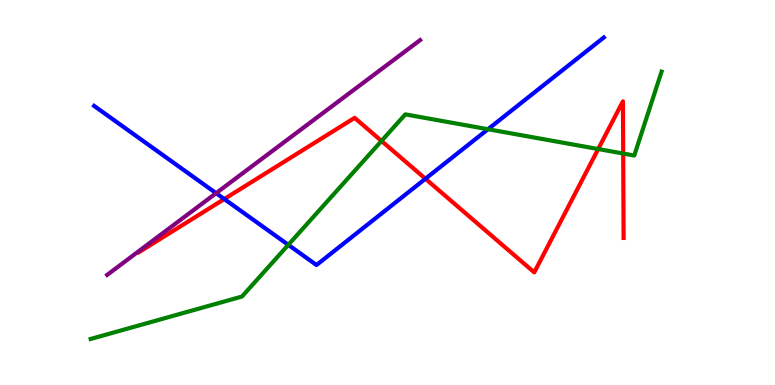[{'lines': ['blue', 'red'], 'intersections': [{'x': 2.89, 'y': 4.83}, {'x': 5.49, 'y': 5.36}]}, {'lines': ['green', 'red'], 'intersections': [{'x': 4.92, 'y': 6.34}, {'x': 7.72, 'y': 6.13}, {'x': 8.04, 'y': 6.01}]}, {'lines': ['purple', 'red'], 'intersections': []}, {'lines': ['blue', 'green'], 'intersections': [{'x': 3.72, 'y': 3.64}, {'x': 6.3, 'y': 6.64}]}, {'lines': ['blue', 'purple'], 'intersections': [{'x': 2.79, 'y': 4.98}]}, {'lines': ['green', 'purple'], 'intersections': []}]